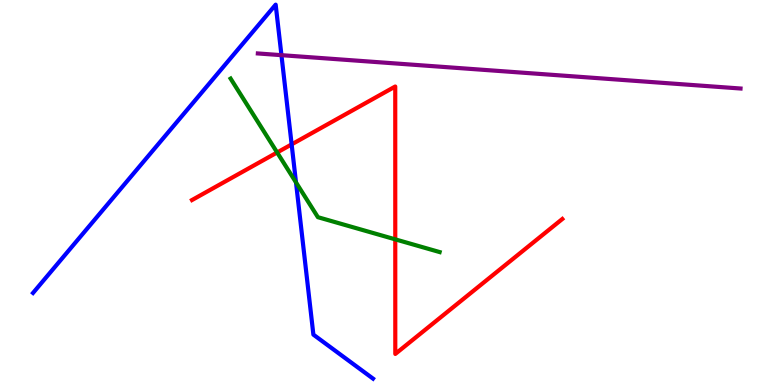[{'lines': ['blue', 'red'], 'intersections': [{'x': 3.76, 'y': 6.25}]}, {'lines': ['green', 'red'], 'intersections': [{'x': 3.58, 'y': 6.04}, {'x': 5.1, 'y': 3.78}]}, {'lines': ['purple', 'red'], 'intersections': []}, {'lines': ['blue', 'green'], 'intersections': [{'x': 3.82, 'y': 5.26}]}, {'lines': ['blue', 'purple'], 'intersections': [{'x': 3.63, 'y': 8.57}]}, {'lines': ['green', 'purple'], 'intersections': []}]